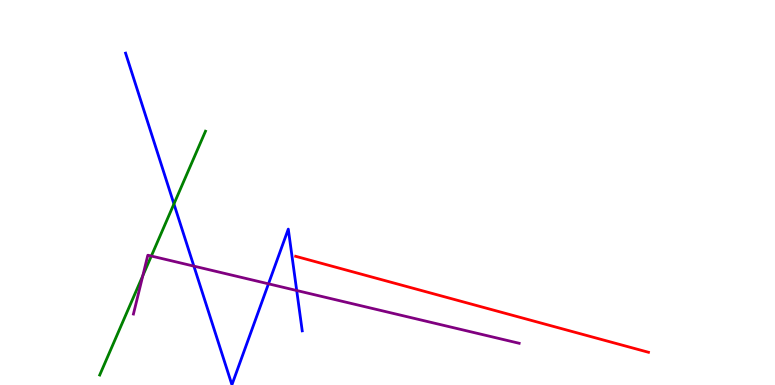[{'lines': ['blue', 'red'], 'intersections': []}, {'lines': ['green', 'red'], 'intersections': []}, {'lines': ['purple', 'red'], 'intersections': []}, {'lines': ['blue', 'green'], 'intersections': [{'x': 2.24, 'y': 4.7}]}, {'lines': ['blue', 'purple'], 'intersections': [{'x': 2.5, 'y': 3.09}, {'x': 3.46, 'y': 2.63}, {'x': 3.83, 'y': 2.45}]}, {'lines': ['green', 'purple'], 'intersections': [{'x': 1.84, 'y': 2.84}, {'x': 1.95, 'y': 3.35}]}]